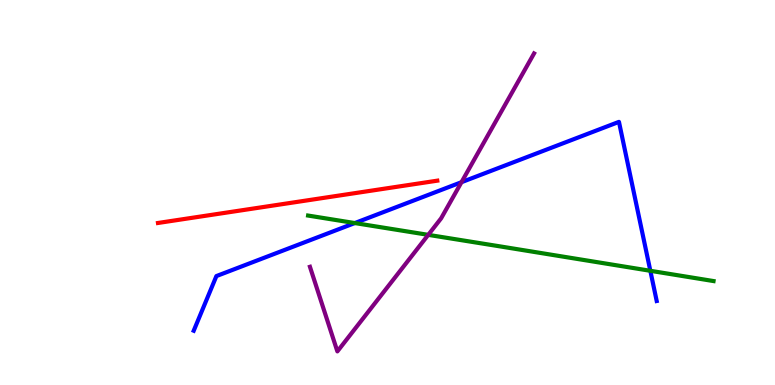[{'lines': ['blue', 'red'], 'intersections': []}, {'lines': ['green', 'red'], 'intersections': []}, {'lines': ['purple', 'red'], 'intersections': []}, {'lines': ['blue', 'green'], 'intersections': [{'x': 4.58, 'y': 4.21}, {'x': 8.39, 'y': 2.97}]}, {'lines': ['blue', 'purple'], 'intersections': [{'x': 5.95, 'y': 5.27}]}, {'lines': ['green', 'purple'], 'intersections': [{'x': 5.53, 'y': 3.9}]}]